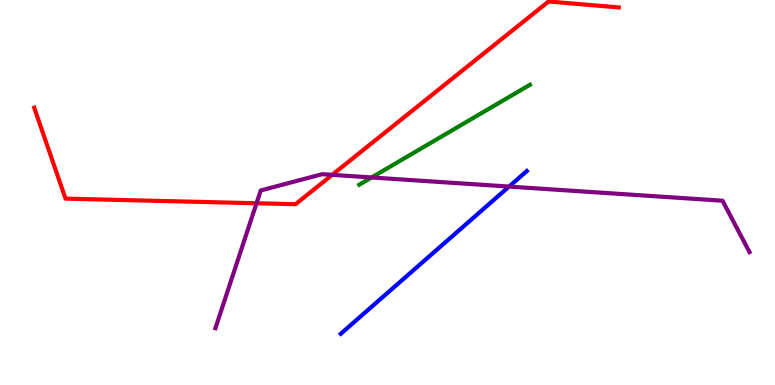[{'lines': ['blue', 'red'], 'intersections': []}, {'lines': ['green', 'red'], 'intersections': []}, {'lines': ['purple', 'red'], 'intersections': [{'x': 3.31, 'y': 4.72}, {'x': 4.29, 'y': 5.46}]}, {'lines': ['blue', 'green'], 'intersections': []}, {'lines': ['blue', 'purple'], 'intersections': [{'x': 6.57, 'y': 5.15}]}, {'lines': ['green', 'purple'], 'intersections': [{'x': 4.8, 'y': 5.39}]}]